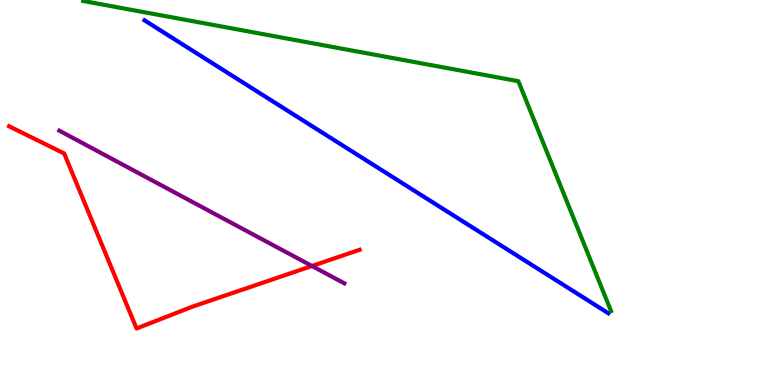[{'lines': ['blue', 'red'], 'intersections': []}, {'lines': ['green', 'red'], 'intersections': []}, {'lines': ['purple', 'red'], 'intersections': [{'x': 4.03, 'y': 3.09}]}, {'lines': ['blue', 'green'], 'intersections': []}, {'lines': ['blue', 'purple'], 'intersections': []}, {'lines': ['green', 'purple'], 'intersections': []}]